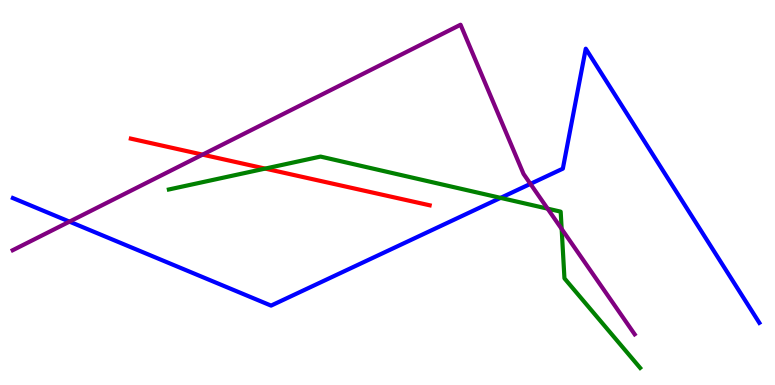[{'lines': ['blue', 'red'], 'intersections': []}, {'lines': ['green', 'red'], 'intersections': [{'x': 3.42, 'y': 5.62}]}, {'lines': ['purple', 'red'], 'intersections': [{'x': 2.61, 'y': 5.98}]}, {'lines': ['blue', 'green'], 'intersections': [{'x': 6.46, 'y': 4.86}]}, {'lines': ['blue', 'purple'], 'intersections': [{'x': 0.897, 'y': 4.24}, {'x': 6.84, 'y': 5.22}]}, {'lines': ['green', 'purple'], 'intersections': [{'x': 7.07, 'y': 4.58}, {'x': 7.25, 'y': 4.05}]}]